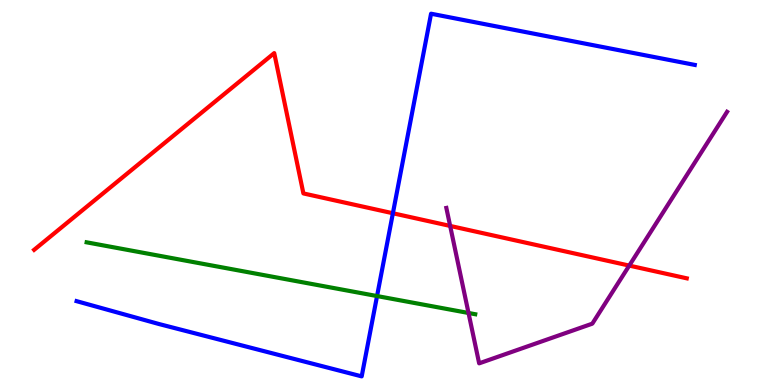[{'lines': ['blue', 'red'], 'intersections': [{'x': 5.07, 'y': 4.46}]}, {'lines': ['green', 'red'], 'intersections': []}, {'lines': ['purple', 'red'], 'intersections': [{'x': 5.81, 'y': 4.13}, {'x': 8.12, 'y': 3.1}]}, {'lines': ['blue', 'green'], 'intersections': [{'x': 4.87, 'y': 2.31}]}, {'lines': ['blue', 'purple'], 'intersections': []}, {'lines': ['green', 'purple'], 'intersections': [{'x': 6.05, 'y': 1.87}]}]